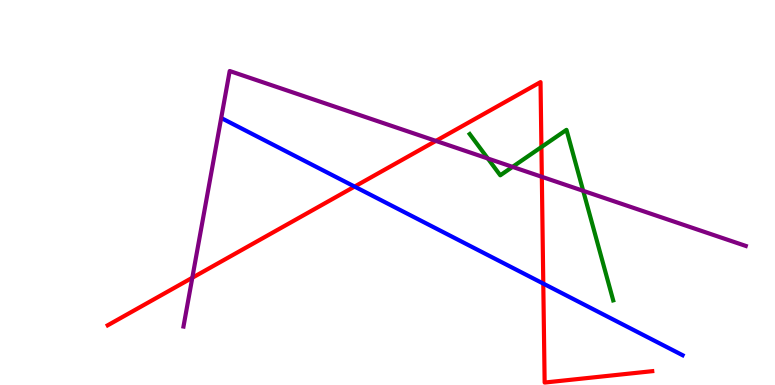[{'lines': ['blue', 'red'], 'intersections': [{'x': 4.58, 'y': 5.15}, {'x': 7.01, 'y': 2.63}]}, {'lines': ['green', 'red'], 'intersections': [{'x': 6.99, 'y': 6.18}]}, {'lines': ['purple', 'red'], 'intersections': [{'x': 2.48, 'y': 2.79}, {'x': 5.62, 'y': 6.34}, {'x': 6.99, 'y': 5.41}]}, {'lines': ['blue', 'green'], 'intersections': []}, {'lines': ['blue', 'purple'], 'intersections': []}, {'lines': ['green', 'purple'], 'intersections': [{'x': 6.29, 'y': 5.88}, {'x': 6.61, 'y': 5.67}, {'x': 7.53, 'y': 5.04}]}]